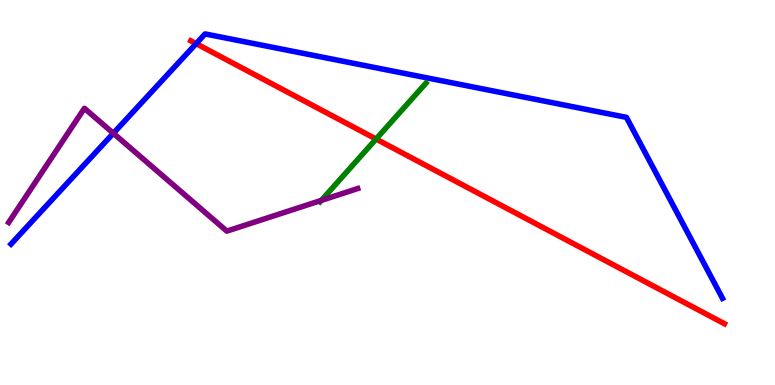[{'lines': ['blue', 'red'], 'intersections': [{'x': 2.53, 'y': 8.87}]}, {'lines': ['green', 'red'], 'intersections': [{'x': 4.85, 'y': 6.39}]}, {'lines': ['purple', 'red'], 'intersections': []}, {'lines': ['blue', 'green'], 'intersections': []}, {'lines': ['blue', 'purple'], 'intersections': [{'x': 1.46, 'y': 6.54}]}, {'lines': ['green', 'purple'], 'intersections': [{'x': 4.15, 'y': 4.8}]}]